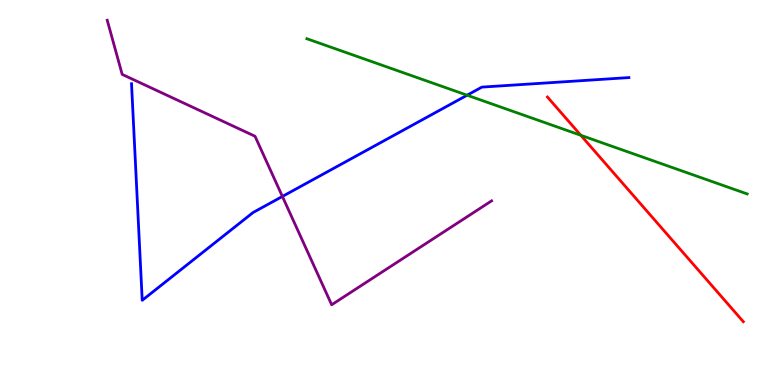[{'lines': ['blue', 'red'], 'intersections': []}, {'lines': ['green', 'red'], 'intersections': [{'x': 7.49, 'y': 6.49}]}, {'lines': ['purple', 'red'], 'intersections': []}, {'lines': ['blue', 'green'], 'intersections': [{'x': 6.03, 'y': 7.53}]}, {'lines': ['blue', 'purple'], 'intersections': [{'x': 3.64, 'y': 4.9}]}, {'lines': ['green', 'purple'], 'intersections': []}]